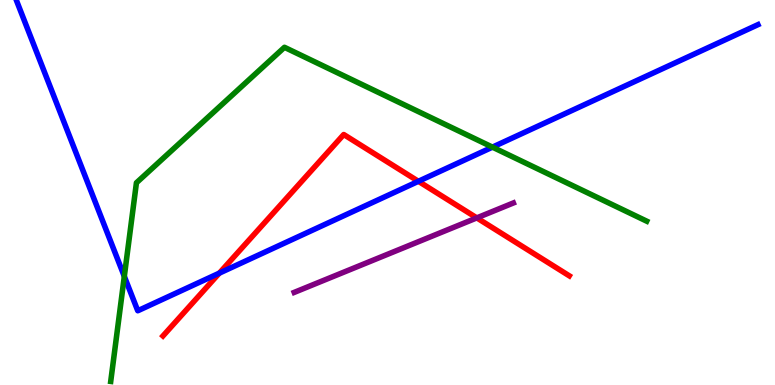[{'lines': ['blue', 'red'], 'intersections': [{'x': 2.83, 'y': 2.91}, {'x': 5.4, 'y': 5.29}]}, {'lines': ['green', 'red'], 'intersections': []}, {'lines': ['purple', 'red'], 'intersections': [{'x': 6.15, 'y': 4.34}]}, {'lines': ['blue', 'green'], 'intersections': [{'x': 1.6, 'y': 2.82}, {'x': 6.35, 'y': 6.18}]}, {'lines': ['blue', 'purple'], 'intersections': []}, {'lines': ['green', 'purple'], 'intersections': []}]